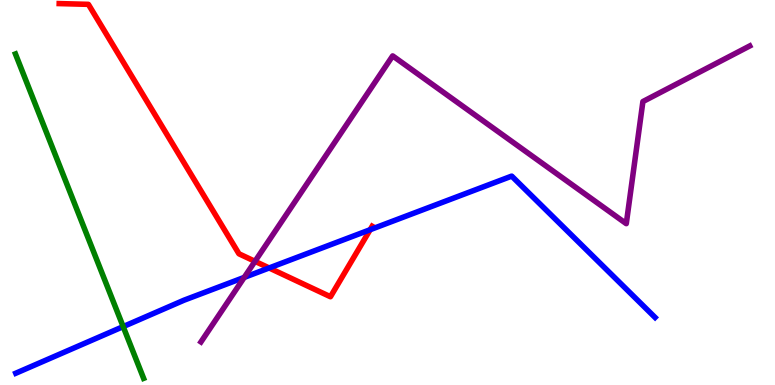[{'lines': ['blue', 'red'], 'intersections': [{'x': 3.47, 'y': 3.04}, {'x': 4.78, 'y': 4.03}]}, {'lines': ['green', 'red'], 'intersections': []}, {'lines': ['purple', 'red'], 'intersections': [{'x': 3.29, 'y': 3.21}]}, {'lines': ['blue', 'green'], 'intersections': [{'x': 1.59, 'y': 1.52}]}, {'lines': ['blue', 'purple'], 'intersections': [{'x': 3.15, 'y': 2.79}]}, {'lines': ['green', 'purple'], 'intersections': []}]